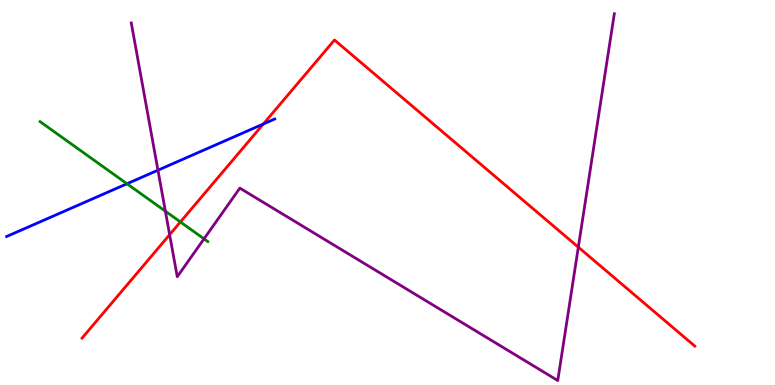[{'lines': ['blue', 'red'], 'intersections': [{'x': 3.4, 'y': 6.78}]}, {'lines': ['green', 'red'], 'intersections': [{'x': 2.33, 'y': 4.23}]}, {'lines': ['purple', 'red'], 'intersections': [{'x': 2.19, 'y': 3.9}, {'x': 7.46, 'y': 3.58}]}, {'lines': ['blue', 'green'], 'intersections': [{'x': 1.64, 'y': 5.23}]}, {'lines': ['blue', 'purple'], 'intersections': [{'x': 2.04, 'y': 5.58}]}, {'lines': ['green', 'purple'], 'intersections': [{'x': 2.13, 'y': 4.51}, {'x': 2.63, 'y': 3.8}]}]